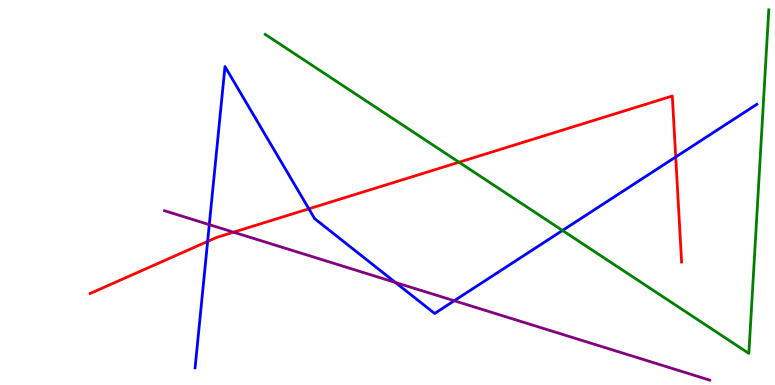[{'lines': ['blue', 'red'], 'intersections': [{'x': 2.68, 'y': 3.73}, {'x': 3.99, 'y': 4.58}, {'x': 8.72, 'y': 5.92}]}, {'lines': ['green', 'red'], 'intersections': [{'x': 5.92, 'y': 5.79}]}, {'lines': ['purple', 'red'], 'intersections': [{'x': 3.01, 'y': 3.97}]}, {'lines': ['blue', 'green'], 'intersections': [{'x': 7.26, 'y': 4.01}]}, {'lines': ['blue', 'purple'], 'intersections': [{'x': 2.7, 'y': 4.17}, {'x': 5.1, 'y': 2.66}, {'x': 5.86, 'y': 2.19}]}, {'lines': ['green', 'purple'], 'intersections': []}]